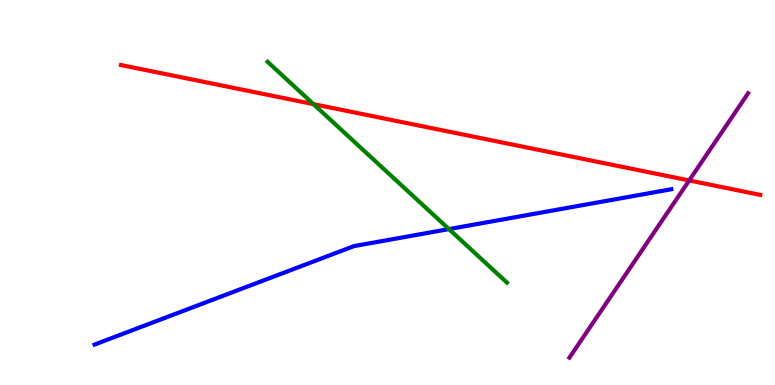[{'lines': ['blue', 'red'], 'intersections': []}, {'lines': ['green', 'red'], 'intersections': [{'x': 4.05, 'y': 7.3}]}, {'lines': ['purple', 'red'], 'intersections': [{'x': 8.89, 'y': 5.31}]}, {'lines': ['blue', 'green'], 'intersections': [{'x': 5.79, 'y': 4.05}]}, {'lines': ['blue', 'purple'], 'intersections': []}, {'lines': ['green', 'purple'], 'intersections': []}]